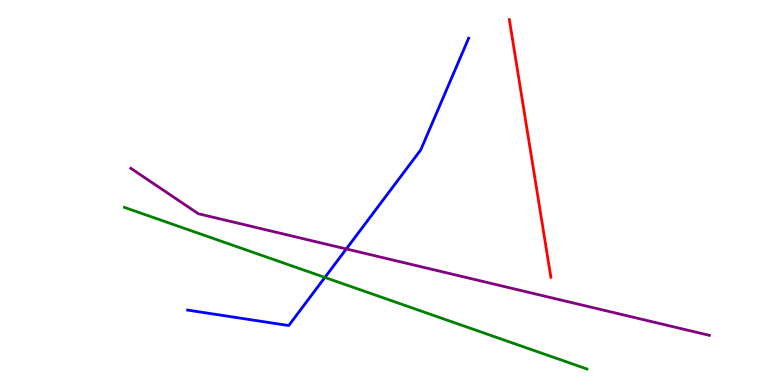[{'lines': ['blue', 'red'], 'intersections': []}, {'lines': ['green', 'red'], 'intersections': []}, {'lines': ['purple', 'red'], 'intersections': []}, {'lines': ['blue', 'green'], 'intersections': [{'x': 4.19, 'y': 2.79}]}, {'lines': ['blue', 'purple'], 'intersections': [{'x': 4.47, 'y': 3.53}]}, {'lines': ['green', 'purple'], 'intersections': []}]